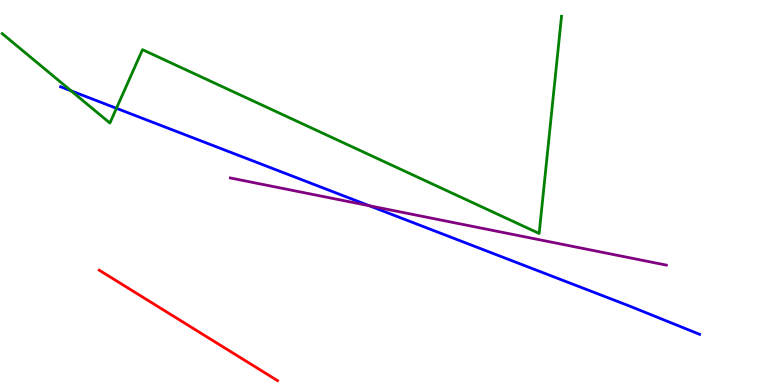[{'lines': ['blue', 'red'], 'intersections': []}, {'lines': ['green', 'red'], 'intersections': []}, {'lines': ['purple', 'red'], 'intersections': []}, {'lines': ['blue', 'green'], 'intersections': [{'x': 0.917, 'y': 7.64}, {'x': 1.5, 'y': 7.19}]}, {'lines': ['blue', 'purple'], 'intersections': [{'x': 4.76, 'y': 4.66}]}, {'lines': ['green', 'purple'], 'intersections': []}]